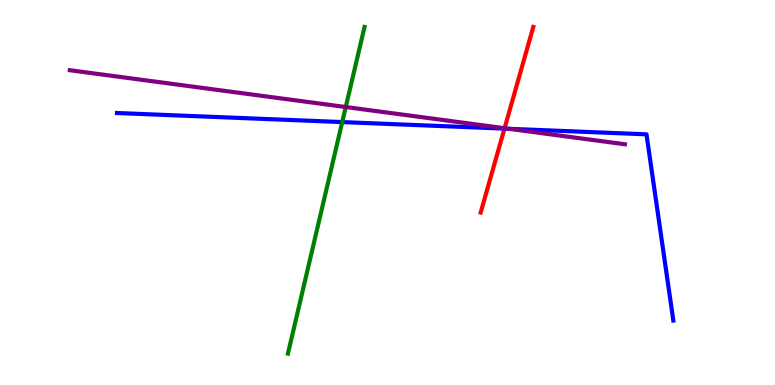[{'lines': ['blue', 'red'], 'intersections': [{'x': 6.51, 'y': 6.66}]}, {'lines': ['green', 'red'], 'intersections': []}, {'lines': ['purple', 'red'], 'intersections': [{'x': 6.51, 'y': 6.67}]}, {'lines': ['blue', 'green'], 'intersections': [{'x': 4.42, 'y': 6.83}]}, {'lines': ['blue', 'purple'], 'intersections': [{'x': 6.57, 'y': 6.65}]}, {'lines': ['green', 'purple'], 'intersections': [{'x': 4.46, 'y': 7.22}]}]